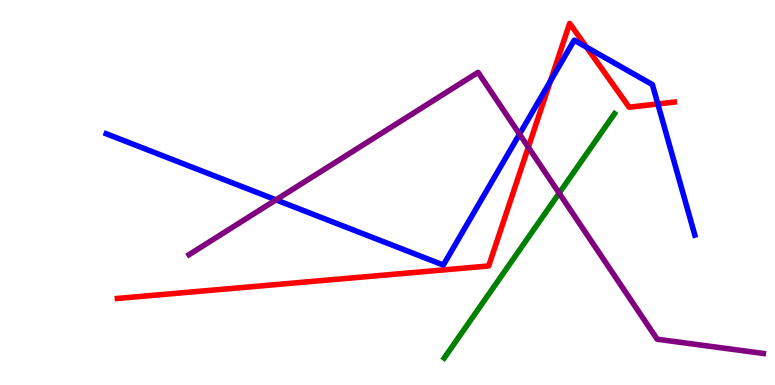[{'lines': ['blue', 'red'], 'intersections': [{'x': 7.1, 'y': 7.89}, {'x': 7.57, 'y': 8.77}, {'x': 8.49, 'y': 7.3}]}, {'lines': ['green', 'red'], 'intersections': []}, {'lines': ['purple', 'red'], 'intersections': [{'x': 6.82, 'y': 6.18}]}, {'lines': ['blue', 'green'], 'intersections': []}, {'lines': ['blue', 'purple'], 'intersections': [{'x': 3.56, 'y': 4.81}, {'x': 6.7, 'y': 6.52}]}, {'lines': ['green', 'purple'], 'intersections': [{'x': 7.21, 'y': 4.98}]}]